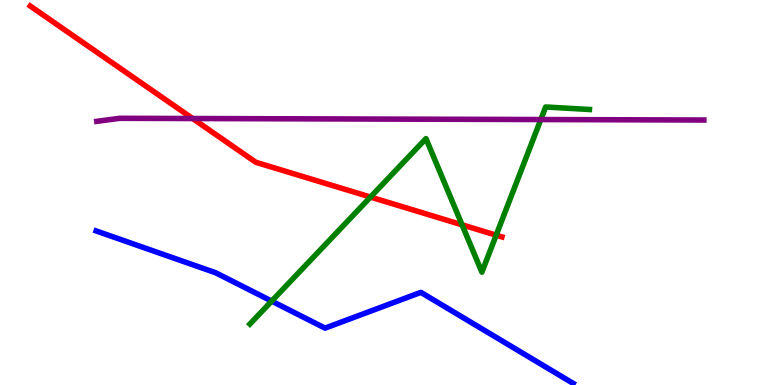[{'lines': ['blue', 'red'], 'intersections': []}, {'lines': ['green', 'red'], 'intersections': [{'x': 4.78, 'y': 4.88}, {'x': 5.96, 'y': 4.16}, {'x': 6.4, 'y': 3.89}]}, {'lines': ['purple', 'red'], 'intersections': [{'x': 2.49, 'y': 6.92}]}, {'lines': ['blue', 'green'], 'intersections': [{'x': 3.51, 'y': 2.18}]}, {'lines': ['blue', 'purple'], 'intersections': []}, {'lines': ['green', 'purple'], 'intersections': [{'x': 6.98, 'y': 6.89}]}]